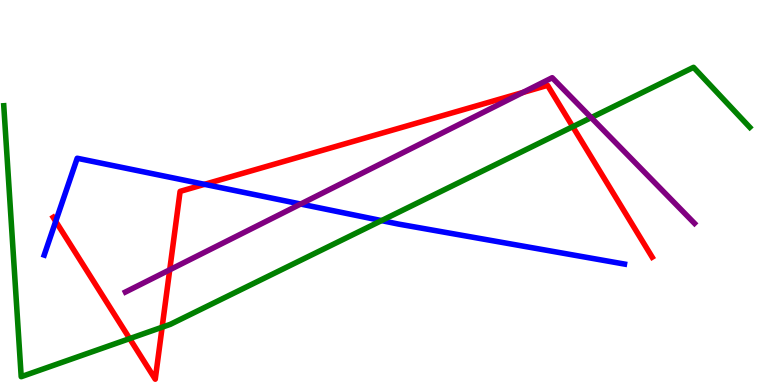[{'lines': ['blue', 'red'], 'intersections': [{'x': 0.719, 'y': 4.25}, {'x': 2.64, 'y': 5.21}]}, {'lines': ['green', 'red'], 'intersections': [{'x': 1.67, 'y': 1.2}, {'x': 2.09, 'y': 1.5}, {'x': 7.39, 'y': 6.71}]}, {'lines': ['purple', 'red'], 'intersections': [{'x': 2.19, 'y': 2.99}, {'x': 6.75, 'y': 7.6}]}, {'lines': ['blue', 'green'], 'intersections': [{'x': 4.92, 'y': 4.27}]}, {'lines': ['blue', 'purple'], 'intersections': [{'x': 3.88, 'y': 4.7}]}, {'lines': ['green', 'purple'], 'intersections': [{'x': 7.63, 'y': 6.94}]}]